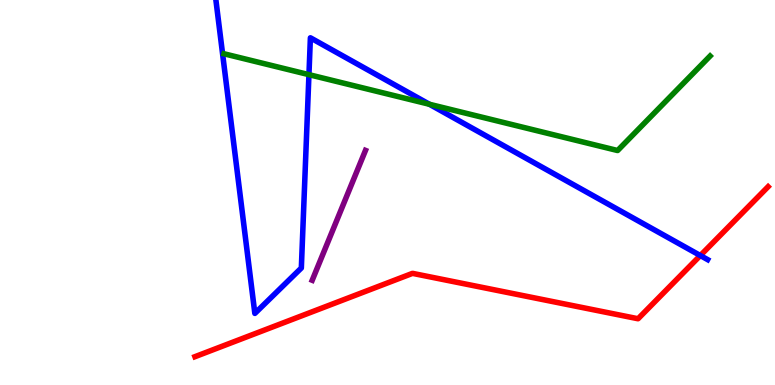[{'lines': ['blue', 'red'], 'intersections': [{'x': 9.04, 'y': 3.36}]}, {'lines': ['green', 'red'], 'intersections': []}, {'lines': ['purple', 'red'], 'intersections': []}, {'lines': ['blue', 'green'], 'intersections': [{'x': 3.99, 'y': 8.06}, {'x': 5.54, 'y': 7.29}]}, {'lines': ['blue', 'purple'], 'intersections': []}, {'lines': ['green', 'purple'], 'intersections': []}]